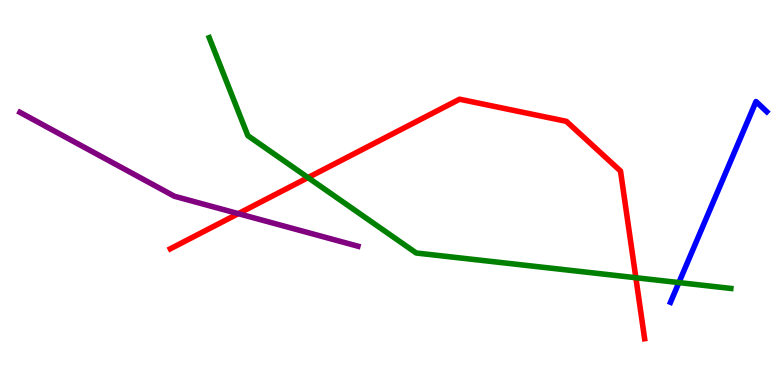[{'lines': ['blue', 'red'], 'intersections': []}, {'lines': ['green', 'red'], 'intersections': [{'x': 3.97, 'y': 5.39}, {'x': 8.2, 'y': 2.79}]}, {'lines': ['purple', 'red'], 'intersections': [{'x': 3.07, 'y': 4.45}]}, {'lines': ['blue', 'green'], 'intersections': [{'x': 8.76, 'y': 2.66}]}, {'lines': ['blue', 'purple'], 'intersections': []}, {'lines': ['green', 'purple'], 'intersections': []}]